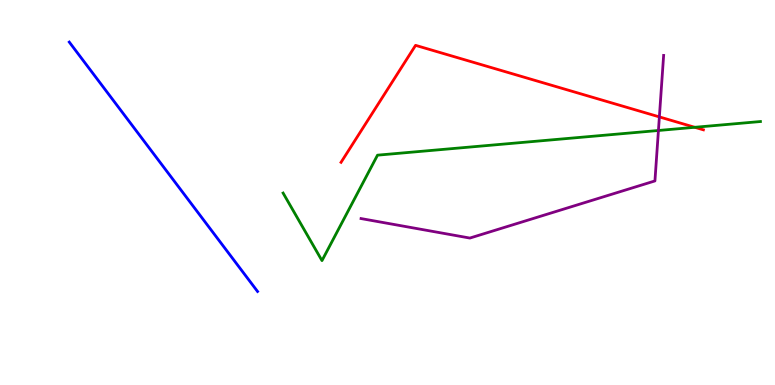[{'lines': ['blue', 'red'], 'intersections': []}, {'lines': ['green', 'red'], 'intersections': [{'x': 8.96, 'y': 6.69}]}, {'lines': ['purple', 'red'], 'intersections': [{'x': 8.51, 'y': 6.96}]}, {'lines': ['blue', 'green'], 'intersections': []}, {'lines': ['blue', 'purple'], 'intersections': []}, {'lines': ['green', 'purple'], 'intersections': [{'x': 8.5, 'y': 6.61}]}]